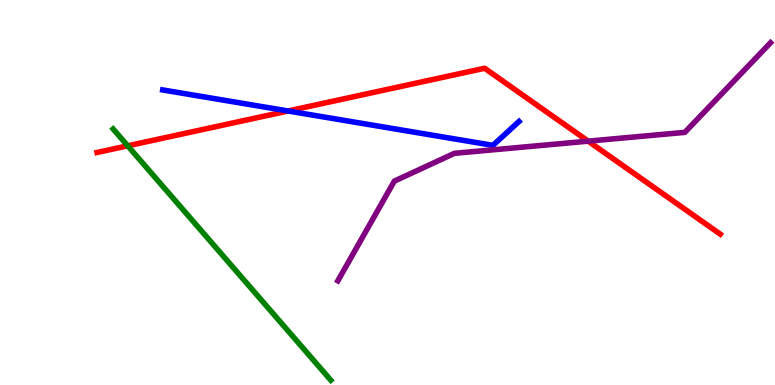[{'lines': ['blue', 'red'], 'intersections': [{'x': 3.72, 'y': 7.12}]}, {'lines': ['green', 'red'], 'intersections': [{'x': 1.65, 'y': 6.21}]}, {'lines': ['purple', 'red'], 'intersections': [{'x': 7.59, 'y': 6.33}]}, {'lines': ['blue', 'green'], 'intersections': []}, {'lines': ['blue', 'purple'], 'intersections': []}, {'lines': ['green', 'purple'], 'intersections': []}]